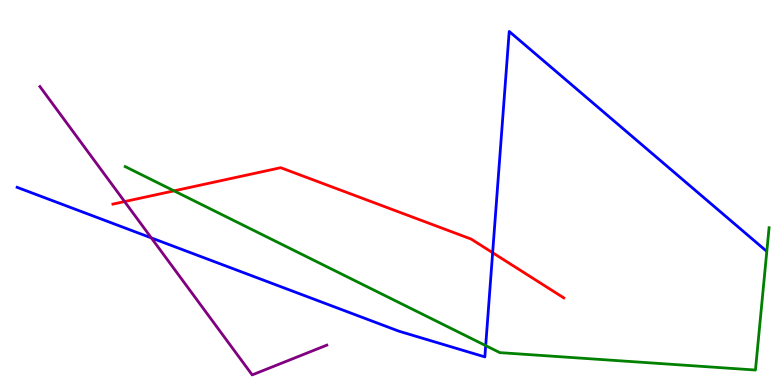[{'lines': ['blue', 'red'], 'intersections': [{'x': 6.36, 'y': 3.44}]}, {'lines': ['green', 'red'], 'intersections': [{'x': 2.25, 'y': 5.04}]}, {'lines': ['purple', 'red'], 'intersections': [{'x': 1.61, 'y': 4.76}]}, {'lines': ['blue', 'green'], 'intersections': [{'x': 6.27, 'y': 1.02}]}, {'lines': ['blue', 'purple'], 'intersections': [{'x': 1.95, 'y': 3.82}]}, {'lines': ['green', 'purple'], 'intersections': []}]